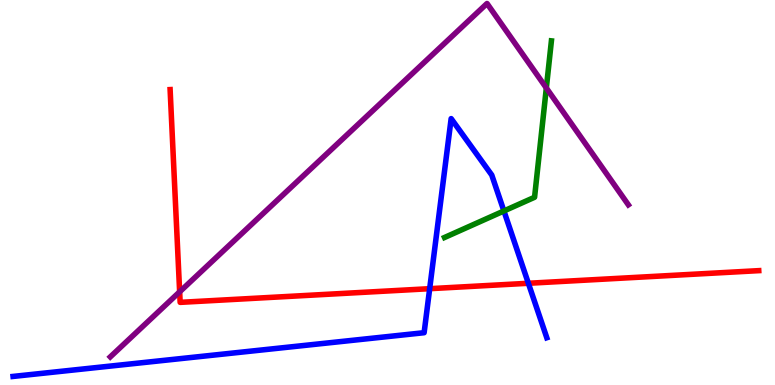[{'lines': ['blue', 'red'], 'intersections': [{'x': 5.54, 'y': 2.5}, {'x': 6.82, 'y': 2.64}]}, {'lines': ['green', 'red'], 'intersections': []}, {'lines': ['purple', 'red'], 'intersections': [{'x': 2.32, 'y': 2.42}]}, {'lines': ['blue', 'green'], 'intersections': [{'x': 6.5, 'y': 4.52}]}, {'lines': ['blue', 'purple'], 'intersections': []}, {'lines': ['green', 'purple'], 'intersections': [{'x': 7.05, 'y': 7.71}]}]